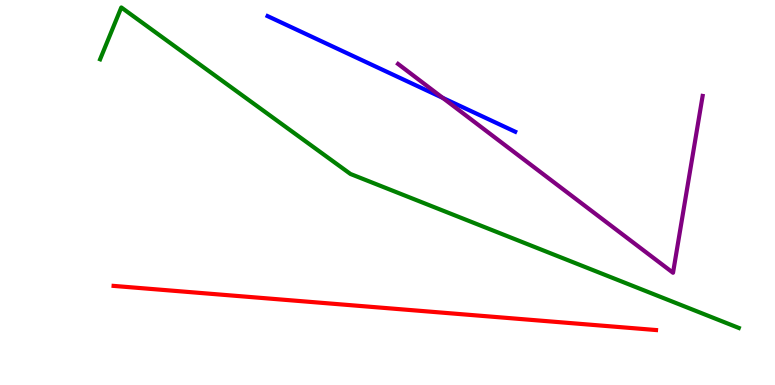[{'lines': ['blue', 'red'], 'intersections': []}, {'lines': ['green', 'red'], 'intersections': []}, {'lines': ['purple', 'red'], 'intersections': []}, {'lines': ['blue', 'green'], 'intersections': []}, {'lines': ['blue', 'purple'], 'intersections': [{'x': 5.71, 'y': 7.46}]}, {'lines': ['green', 'purple'], 'intersections': []}]